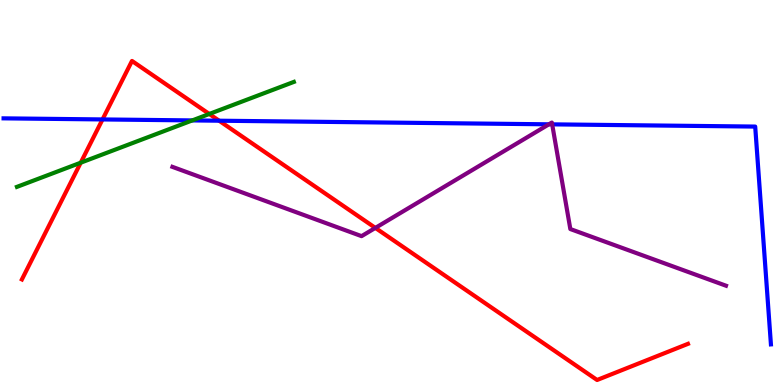[{'lines': ['blue', 'red'], 'intersections': [{'x': 1.32, 'y': 6.9}, {'x': 2.83, 'y': 6.86}]}, {'lines': ['green', 'red'], 'intersections': [{'x': 1.04, 'y': 5.77}, {'x': 2.7, 'y': 7.04}]}, {'lines': ['purple', 'red'], 'intersections': [{'x': 4.84, 'y': 4.08}]}, {'lines': ['blue', 'green'], 'intersections': [{'x': 2.48, 'y': 6.87}]}, {'lines': ['blue', 'purple'], 'intersections': [{'x': 7.08, 'y': 6.77}, {'x': 7.12, 'y': 6.77}]}, {'lines': ['green', 'purple'], 'intersections': []}]